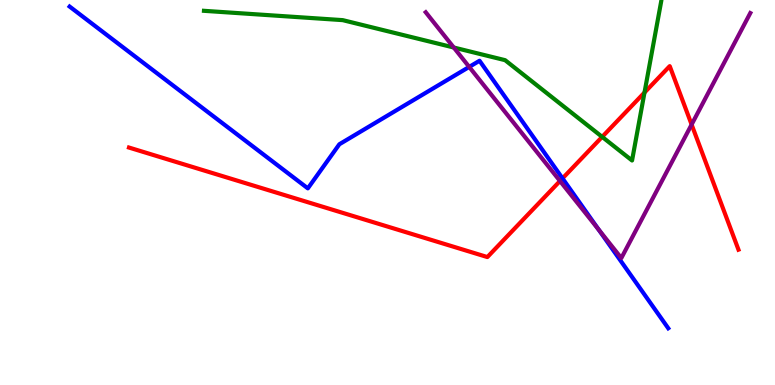[{'lines': ['blue', 'red'], 'intersections': [{'x': 7.26, 'y': 5.37}]}, {'lines': ['green', 'red'], 'intersections': [{'x': 7.77, 'y': 6.44}, {'x': 8.32, 'y': 7.6}]}, {'lines': ['purple', 'red'], 'intersections': [{'x': 7.23, 'y': 5.3}, {'x': 8.92, 'y': 6.76}]}, {'lines': ['blue', 'green'], 'intersections': []}, {'lines': ['blue', 'purple'], 'intersections': [{'x': 6.05, 'y': 8.26}, {'x': 7.72, 'y': 4.04}]}, {'lines': ['green', 'purple'], 'intersections': [{'x': 5.86, 'y': 8.77}]}]